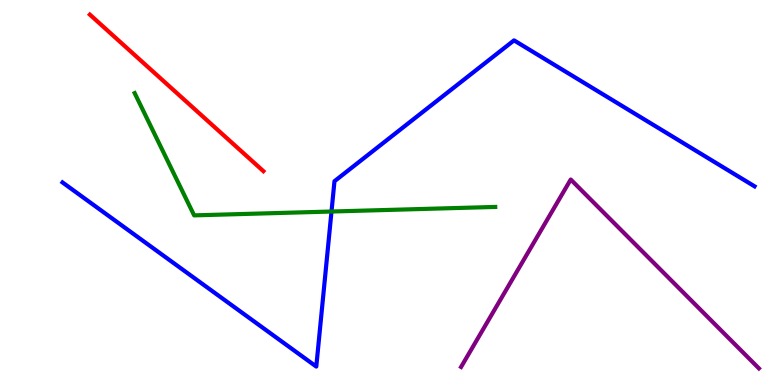[{'lines': ['blue', 'red'], 'intersections': []}, {'lines': ['green', 'red'], 'intersections': []}, {'lines': ['purple', 'red'], 'intersections': []}, {'lines': ['blue', 'green'], 'intersections': [{'x': 4.28, 'y': 4.51}]}, {'lines': ['blue', 'purple'], 'intersections': []}, {'lines': ['green', 'purple'], 'intersections': []}]